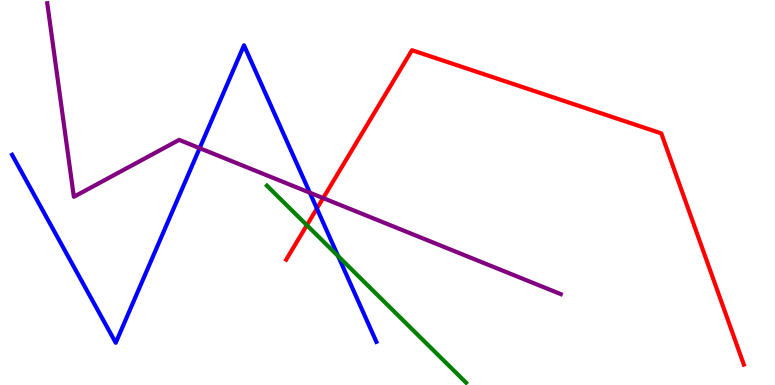[{'lines': ['blue', 'red'], 'intersections': [{'x': 4.09, 'y': 4.58}]}, {'lines': ['green', 'red'], 'intersections': [{'x': 3.96, 'y': 4.15}]}, {'lines': ['purple', 'red'], 'intersections': [{'x': 4.17, 'y': 4.86}]}, {'lines': ['blue', 'green'], 'intersections': [{'x': 4.36, 'y': 3.35}]}, {'lines': ['blue', 'purple'], 'intersections': [{'x': 2.58, 'y': 6.15}, {'x': 4.0, 'y': 5.0}]}, {'lines': ['green', 'purple'], 'intersections': []}]